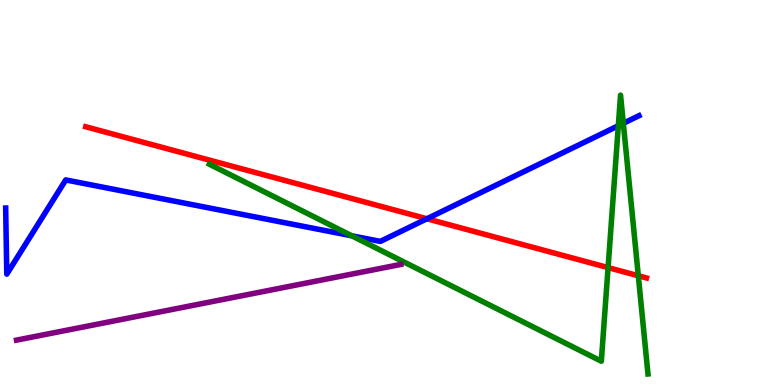[{'lines': ['blue', 'red'], 'intersections': [{'x': 5.51, 'y': 4.32}]}, {'lines': ['green', 'red'], 'intersections': [{'x': 7.85, 'y': 3.05}, {'x': 8.24, 'y': 2.84}]}, {'lines': ['purple', 'red'], 'intersections': []}, {'lines': ['blue', 'green'], 'intersections': [{'x': 4.54, 'y': 3.87}, {'x': 7.98, 'y': 6.73}, {'x': 8.04, 'y': 6.8}]}, {'lines': ['blue', 'purple'], 'intersections': []}, {'lines': ['green', 'purple'], 'intersections': []}]